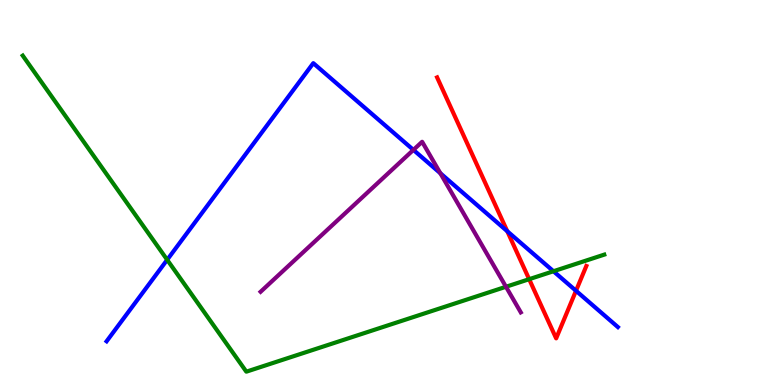[{'lines': ['blue', 'red'], 'intersections': [{'x': 6.55, 'y': 3.99}, {'x': 7.43, 'y': 2.45}]}, {'lines': ['green', 'red'], 'intersections': [{'x': 6.83, 'y': 2.75}]}, {'lines': ['purple', 'red'], 'intersections': []}, {'lines': ['blue', 'green'], 'intersections': [{'x': 2.16, 'y': 3.25}, {'x': 7.14, 'y': 2.95}]}, {'lines': ['blue', 'purple'], 'intersections': [{'x': 5.33, 'y': 6.11}, {'x': 5.68, 'y': 5.5}]}, {'lines': ['green', 'purple'], 'intersections': [{'x': 6.53, 'y': 2.55}]}]